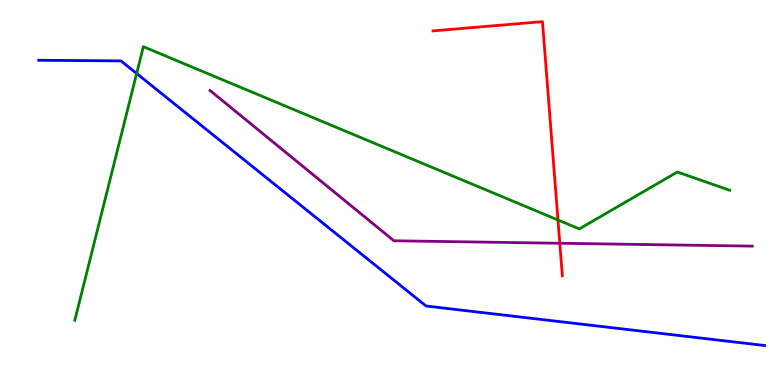[{'lines': ['blue', 'red'], 'intersections': []}, {'lines': ['green', 'red'], 'intersections': [{'x': 7.2, 'y': 4.29}]}, {'lines': ['purple', 'red'], 'intersections': [{'x': 7.22, 'y': 3.68}]}, {'lines': ['blue', 'green'], 'intersections': [{'x': 1.76, 'y': 8.09}]}, {'lines': ['blue', 'purple'], 'intersections': []}, {'lines': ['green', 'purple'], 'intersections': []}]